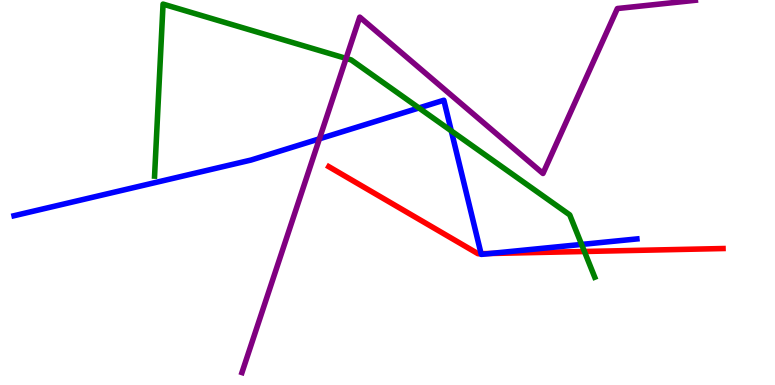[{'lines': ['blue', 'red'], 'intersections': [{'x': 6.21, 'y': 3.41}, {'x': 6.32, 'y': 3.42}]}, {'lines': ['green', 'red'], 'intersections': [{'x': 7.54, 'y': 3.47}]}, {'lines': ['purple', 'red'], 'intersections': []}, {'lines': ['blue', 'green'], 'intersections': [{'x': 5.41, 'y': 7.2}, {'x': 5.82, 'y': 6.6}, {'x': 7.5, 'y': 3.65}]}, {'lines': ['blue', 'purple'], 'intersections': [{'x': 4.12, 'y': 6.39}]}, {'lines': ['green', 'purple'], 'intersections': [{'x': 4.47, 'y': 8.48}]}]